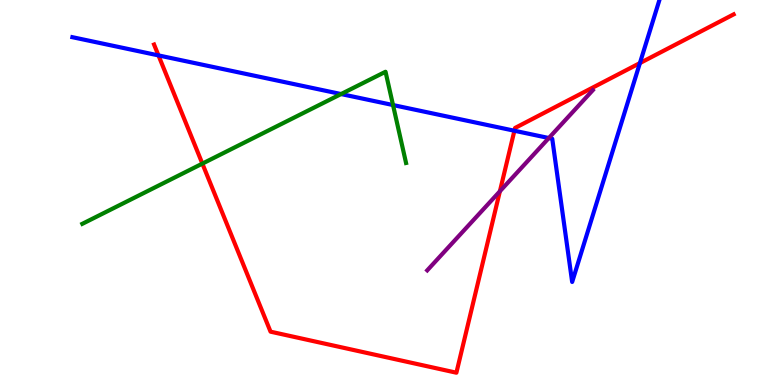[{'lines': ['blue', 'red'], 'intersections': [{'x': 2.04, 'y': 8.56}, {'x': 6.64, 'y': 6.6}, {'x': 8.26, 'y': 8.36}]}, {'lines': ['green', 'red'], 'intersections': [{'x': 2.61, 'y': 5.75}]}, {'lines': ['purple', 'red'], 'intersections': [{'x': 6.45, 'y': 5.03}]}, {'lines': ['blue', 'green'], 'intersections': [{'x': 4.4, 'y': 7.56}, {'x': 5.07, 'y': 7.27}]}, {'lines': ['blue', 'purple'], 'intersections': [{'x': 7.08, 'y': 6.41}]}, {'lines': ['green', 'purple'], 'intersections': []}]